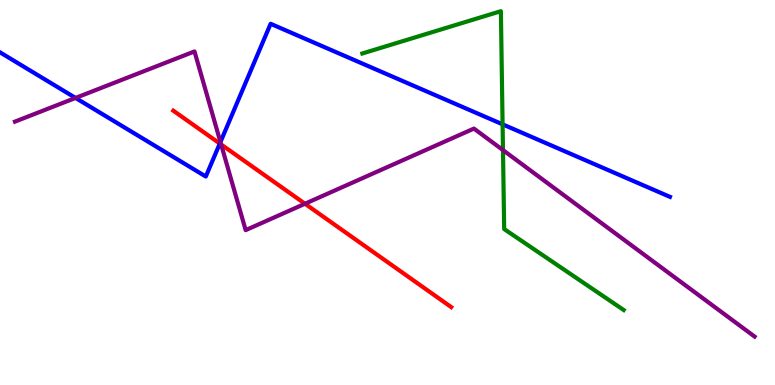[{'lines': ['blue', 'red'], 'intersections': [{'x': 2.84, 'y': 6.27}]}, {'lines': ['green', 'red'], 'intersections': []}, {'lines': ['purple', 'red'], 'intersections': [{'x': 2.85, 'y': 6.25}, {'x': 3.94, 'y': 4.71}]}, {'lines': ['blue', 'green'], 'intersections': [{'x': 6.49, 'y': 6.77}]}, {'lines': ['blue', 'purple'], 'intersections': [{'x': 0.975, 'y': 7.46}, {'x': 2.84, 'y': 6.31}]}, {'lines': ['green', 'purple'], 'intersections': [{'x': 6.49, 'y': 6.1}]}]